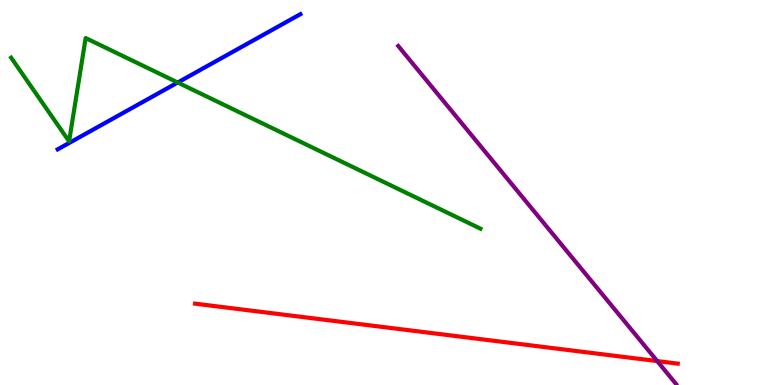[{'lines': ['blue', 'red'], 'intersections': []}, {'lines': ['green', 'red'], 'intersections': []}, {'lines': ['purple', 'red'], 'intersections': [{'x': 8.48, 'y': 0.621}]}, {'lines': ['blue', 'green'], 'intersections': [{'x': 2.29, 'y': 7.86}]}, {'lines': ['blue', 'purple'], 'intersections': []}, {'lines': ['green', 'purple'], 'intersections': []}]